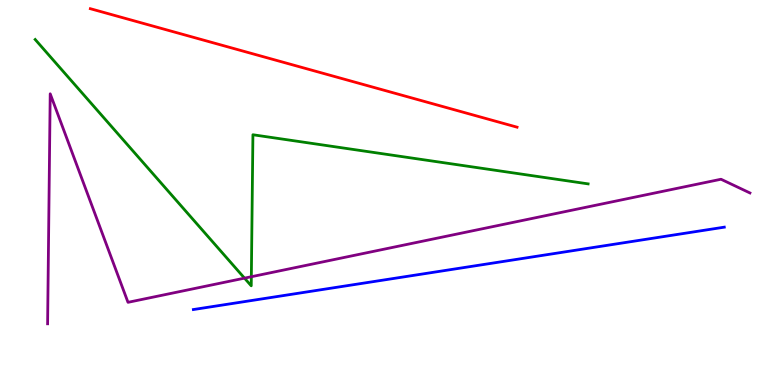[{'lines': ['blue', 'red'], 'intersections': []}, {'lines': ['green', 'red'], 'intersections': []}, {'lines': ['purple', 'red'], 'intersections': []}, {'lines': ['blue', 'green'], 'intersections': []}, {'lines': ['blue', 'purple'], 'intersections': []}, {'lines': ['green', 'purple'], 'intersections': [{'x': 3.15, 'y': 2.78}, {'x': 3.24, 'y': 2.81}]}]